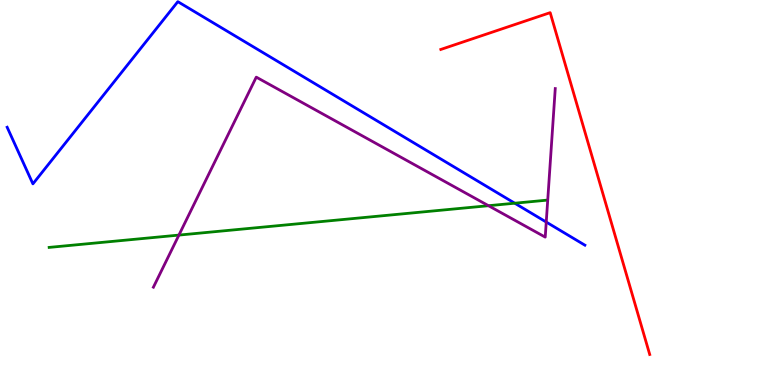[{'lines': ['blue', 'red'], 'intersections': []}, {'lines': ['green', 'red'], 'intersections': []}, {'lines': ['purple', 'red'], 'intersections': []}, {'lines': ['blue', 'green'], 'intersections': [{'x': 6.64, 'y': 4.72}]}, {'lines': ['blue', 'purple'], 'intersections': [{'x': 7.05, 'y': 4.23}]}, {'lines': ['green', 'purple'], 'intersections': [{'x': 2.31, 'y': 3.89}, {'x': 6.3, 'y': 4.66}]}]